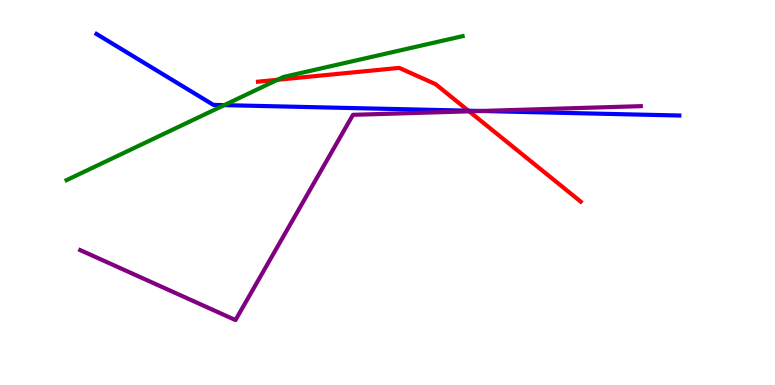[{'lines': ['blue', 'red'], 'intersections': [{'x': 6.04, 'y': 7.12}]}, {'lines': ['green', 'red'], 'intersections': [{'x': 3.58, 'y': 7.93}]}, {'lines': ['purple', 'red'], 'intersections': [{'x': 6.05, 'y': 7.11}]}, {'lines': ['blue', 'green'], 'intersections': [{'x': 2.89, 'y': 7.27}]}, {'lines': ['blue', 'purple'], 'intersections': [{'x': 6.2, 'y': 7.12}]}, {'lines': ['green', 'purple'], 'intersections': []}]